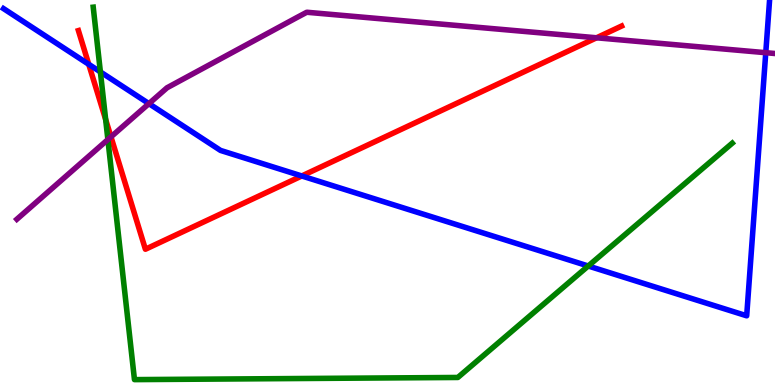[{'lines': ['blue', 'red'], 'intersections': [{'x': 1.15, 'y': 8.33}, {'x': 3.89, 'y': 5.43}]}, {'lines': ['green', 'red'], 'intersections': [{'x': 1.36, 'y': 6.9}]}, {'lines': ['purple', 'red'], 'intersections': [{'x': 1.43, 'y': 6.45}, {'x': 7.7, 'y': 9.02}]}, {'lines': ['blue', 'green'], 'intersections': [{'x': 1.3, 'y': 8.13}, {'x': 7.59, 'y': 3.09}]}, {'lines': ['blue', 'purple'], 'intersections': [{'x': 1.92, 'y': 7.31}, {'x': 9.88, 'y': 8.63}]}, {'lines': ['green', 'purple'], 'intersections': [{'x': 1.39, 'y': 6.38}]}]